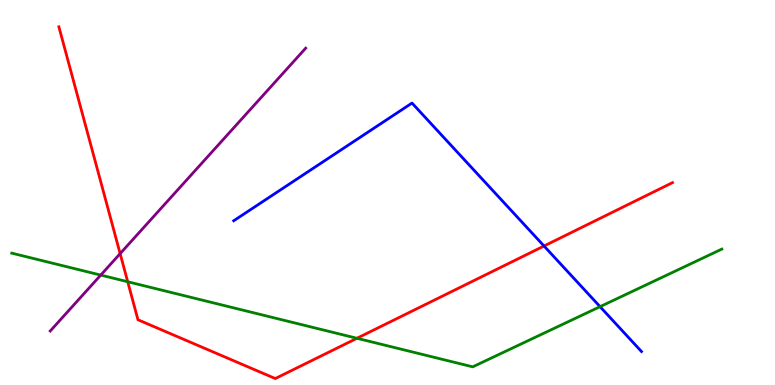[{'lines': ['blue', 'red'], 'intersections': [{'x': 7.02, 'y': 3.61}]}, {'lines': ['green', 'red'], 'intersections': [{'x': 1.65, 'y': 2.68}, {'x': 4.61, 'y': 1.21}]}, {'lines': ['purple', 'red'], 'intersections': [{'x': 1.55, 'y': 3.41}]}, {'lines': ['blue', 'green'], 'intersections': [{'x': 7.74, 'y': 2.03}]}, {'lines': ['blue', 'purple'], 'intersections': []}, {'lines': ['green', 'purple'], 'intersections': [{'x': 1.3, 'y': 2.85}]}]